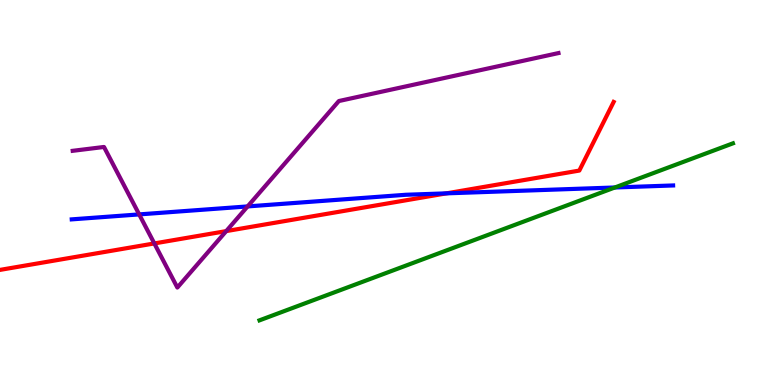[{'lines': ['blue', 'red'], 'intersections': [{'x': 5.76, 'y': 4.98}]}, {'lines': ['green', 'red'], 'intersections': []}, {'lines': ['purple', 'red'], 'intersections': [{'x': 1.99, 'y': 3.68}, {'x': 2.92, 'y': 4.0}]}, {'lines': ['blue', 'green'], 'intersections': [{'x': 7.93, 'y': 5.13}]}, {'lines': ['blue', 'purple'], 'intersections': [{'x': 1.8, 'y': 4.43}, {'x': 3.19, 'y': 4.64}]}, {'lines': ['green', 'purple'], 'intersections': []}]